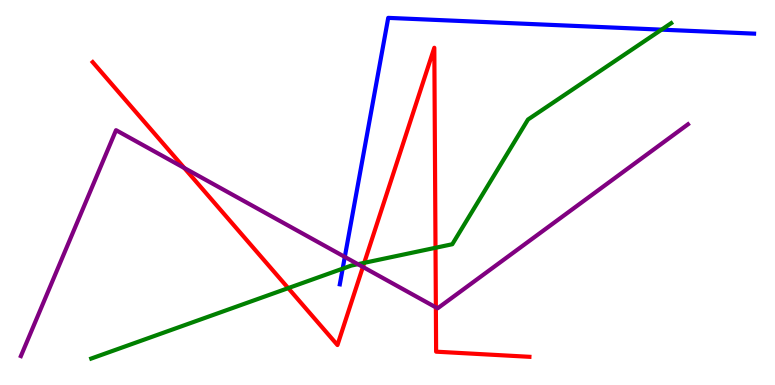[{'lines': ['blue', 'red'], 'intersections': []}, {'lines': ['green', 'red'], 'intersections': [{'x': 3.72, 'y': 2.52}, {'x': 4.7, 'y': 3.17}, {'x': 5.62, 'y': 3.56}]}, {'lines': ['purple', 'red'], 'intersections': [{'x': 2.38, 'y': 5.64}, {'x': 4.68, 'y': 3.07}, {'x': 5.62, 'y': 2.02}]}, {'lines': ['blue', 'green'], 'intersections': [{'x': 4.42, 'y': 3.02}, {'x': 8.54, 'y': 9.23}]}, {'lines': ['blue', 'purple'], 'intersections': [{'x': 4.45, 'y': 3.33}]}, {'lines': ['green', 'purple'], 'intersections': [{'x': 4.62, 'y': 3.14}]}]